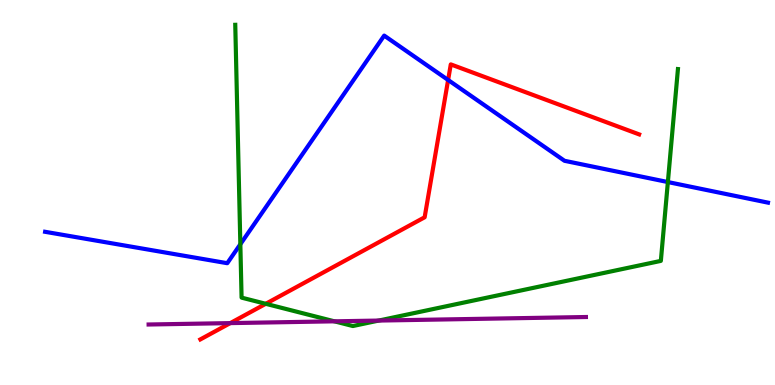[{'lines': ['blue', 'red'], 'intersections': [{'x': 5.78, 'y': 7.92}]}, {'lines': ['green', 'red'], 'intersections': [{'x': 3.43, 'y': 2.11}]}, {'lines': ['purple', 'red'], 'intersections': [{'x': 2.97, 'y': 1.61}]}, {'lines': ['blue', 'green'], 'intersections': [{'x': 3.1, 'y': 3.66}, {'x': 8.62, 'y': 5.27}]}, {'lines': ['blue', 'purple'], 'intersections': []}, {'lines': ['green', 'purple'], 'intersections': [{'x': 4.32, 'y': 1.65}, {'x': 4.89, 'y': 1.67}]}]